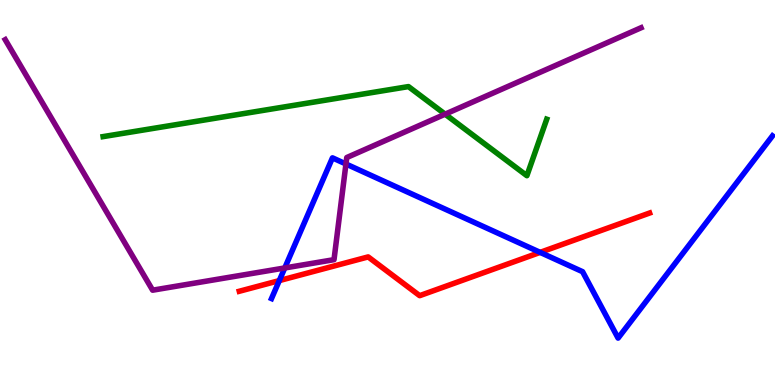[{'lines': ['blue', 'red'], 'intersections': [{'x': 3.6, 'y': 2.71}, {'x': 6.97, 'y': 3.44}]}, {'lines': ['green', 'red'], 'intersections': []}, {'lines': ['purple', 'red'], 'intersections': []}, {'lines': ['blue', 'green'], 'intersections': []}, {'lines': ['blue', 'purple'], 'intersections': [{'x': 3.67, 'y': 3.04}, {'x': 4.46, 'y': 5.74}]}, {'lines': ['green', 'purple'], 'intersections': [{'x': 5.74, 'y': 7.03}]}]